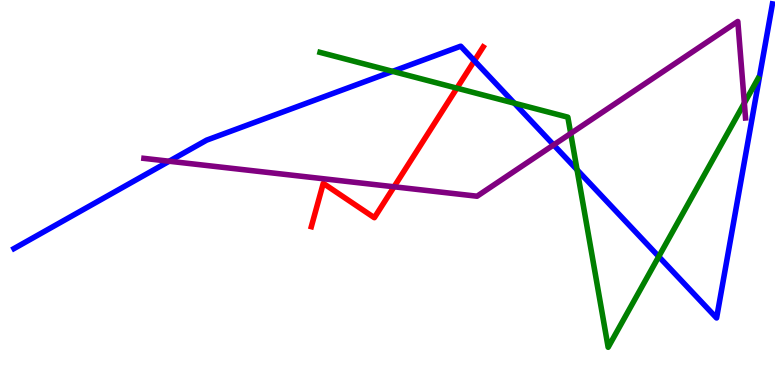[{'lines': ['blue', 'red'], 'intersections': [{'x': 6.12, 'y': 8.42}]}, {'lines': ['green', 'red'], 'intersections': [{'x': 5.9, 'y': 7.71}]}, {'lines': ['purple', 'red'], 'intersections': [{'x': 5.08, 'y': 5.15}]}, {'lines': ['blue', 'green'], 'intersections': [{'x': 5.07, 'y': 8.15}, {'x': 6.64, 'y': 7.32}, {'x': 7.45, 'y': 5.59}, {'x': 8.5, 'y': 3.34}]}, {'lines': ['blue', 'purple'], 'intersections': [{'x': 2.18, 'y': 5.81}, {'x': 7.14, 'y': 6.24}]}, {'lines': ['green', 'purple'], 'intersections': [{'x': 7.36, 'y': 6.53}, {'x': 9.6, 'y': 7.32}]}]